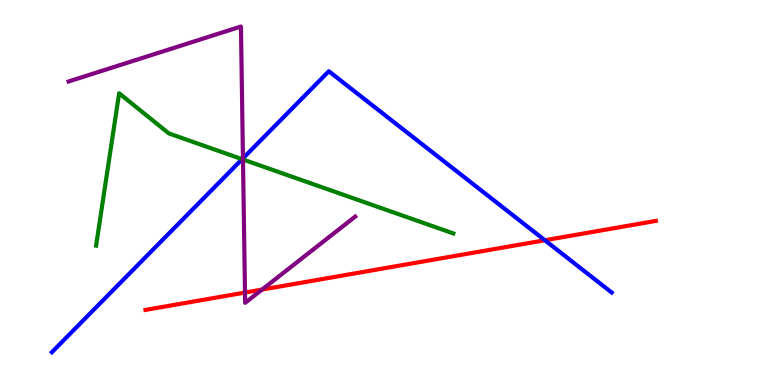[{'lines': ['blue', 'red'], 'intersections': [{'x': 7.03, 'y': 3.76}]}, {'lines': ['green', 'red'], 'intersections': []}, {'lines': ['purple', 'red'], 'intersections': [{'x': 3.16, 'y': 2.4}, {'x': 3.38, 'y': 2.48}]}, {'lines': ['blue', 'green'], 'intersections': [{'x': 3.12, 'y': 5.87}]}, {'lines': ['blue', 'purple'], 'intersections': [{'x': 3.14, 'y': 5.89}]}, {'lines': ['green', 'purple'], 'intersections': [{'x': 3.14, 'y': 5.86}]}]